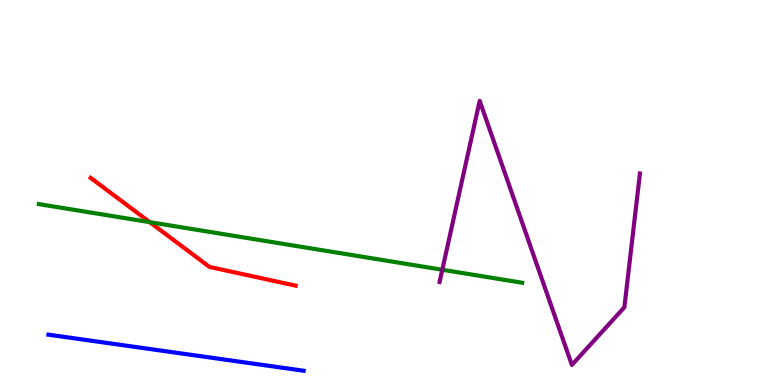[{'lines': ['blue', 'red'], 'intersections': []}, {'lines': ['green', 'red'], 'intersections': [{'x': 1.93, 'y': 4.23}]}, {'lines': ['purple', 'red'], 'intersections': []}, {'lines': ['blue', 'green'], 'intersections': []}, {'lines': ['blue', 'purple'], 'intersections': []}, {'lines': ['green', 'purple'], 'intersections': [{'x': 5.71, 'y': 2.99}]}]